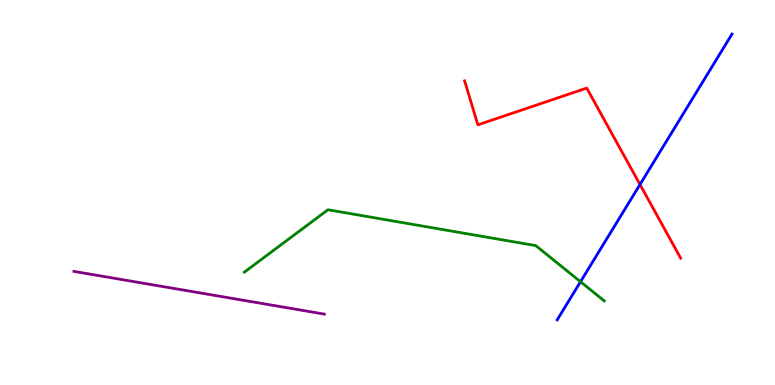[{'lines': ['blue', 'red'], 'intersections': [{'x': 8.26, 'y': 5.21}]}, {'lines': ['green', 'red'], 'intersections': []}, {'lines': ['purple', 'red'], 'intersections': []}, {'lines': ['blue', 'green'], 'intersections': [{'x': 7.49, 'y': 2.68}]}, {'lines': ['blue', 'purple'], 'intersections': []}, {'lines': ['green', 'purple'], 'intersections': []}]